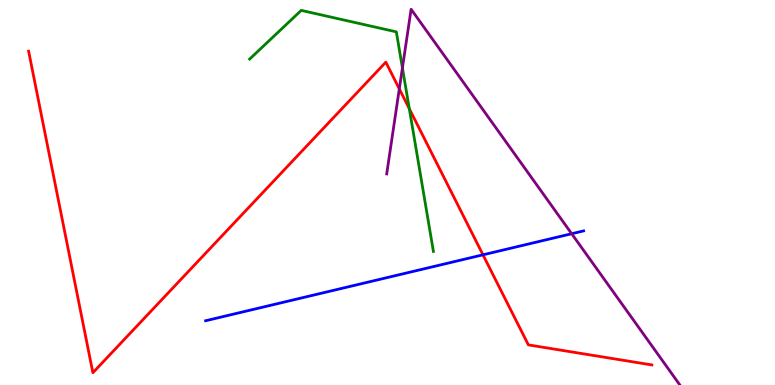[{'lines': ['blue', 'red'], 'intersections': [{'x': 6.23, 'y': 3.38}]}, {'lines': ['green', 'red'], 'intersections': [{'x': 5.28, 'y': 7.18}]}, {'lines': ['purple', 'red'], 'intersections': [{'x': 5.15, 'y': 7.69}]}, {'lines': ['blue', 'green'], 'intersections': []}, {'lines': ['blue', 'purple'], 'intersections': [{'x': 7.38, 'y': 3.93}]}, {'lines': ['green', 'purple'], 'intersections': [{'x': 5.19, 'y': 8.24}]}]